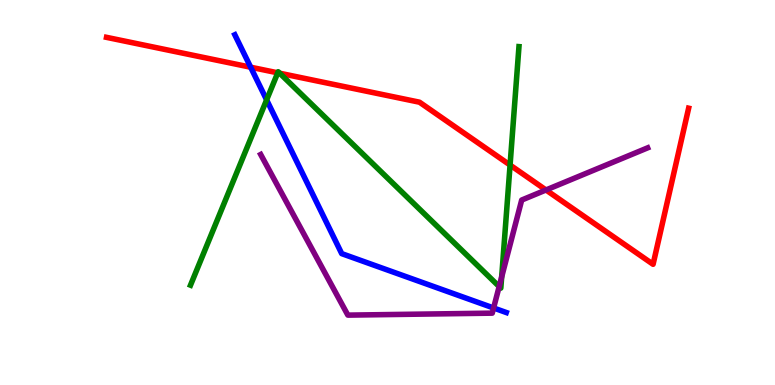[{'lines': ['blue', 'red'], 'intersections': [{'x': 3.23, 'y': 8.25}]}, {'lines': ['green', 'red'], 'intersections': [{'x': 3.58, 'y': 8.11}, {'x': 3.61, 'y': 8.1}, {'x': 6.58, 'y': 5.71}]}, {'lines': ['purple', 'red'], 'intersections': [{'x': 7.05, 'y': 5.07}]}, {'lines': ['blue', 'green'], 'intersections': [{'x': 3.44, 'y': 7.41}]}, {'lines': ['blue', 'purple'], 'intersections': [{'x': 6.37, 'y': 2.0}]}, {'lines': ['green', 'purple'], 'intersections': [{'x': 6.44, 'y': 2.56}, {'x': 6.47, 'y': 2.81}]}]